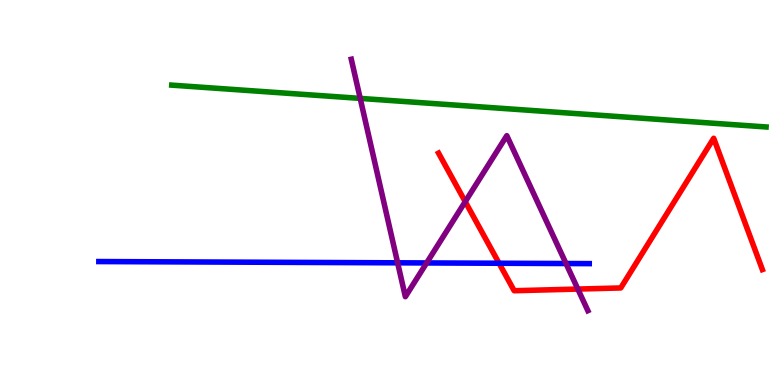[{'lines': ['blue', 'red'], 'intersections': [{'x': 6.44, 'y': 3.16}]}, {'lines': ['green', 'red'], 'intersections': []}, {'lines': ['purple', 'red'], 'intersections': [{'x': 6.0, 'y': 4.76}, {'x': 7.46, 'y': 2.49}]}, {'lines': ['blue', 'green'], 'intersections': []}, {'lines': ['blue', 'purple'], 'intersections': [{'x': 5.13, 'y': 3.17}, {'x': 5.5, 'y': 3.17}, {'x': 7.3, 'y': 3.16}]}, {'lines': ['green', 'purple'], 'intersections': [{'x': 4.65, 'y': 7.44}]}]